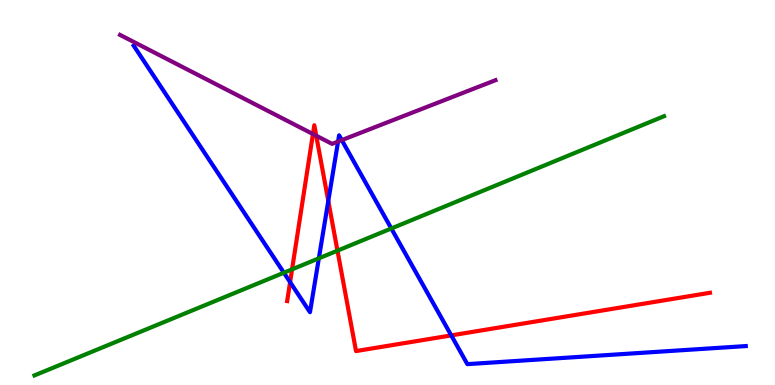[{'lines': ['blue', 'red'], 'intersections': [{'x': 3.74, 'y': 2.67}, {'x': 4.24, 'y': 4.78}, {'x': 5.82, 'y': 1.29}]}, {'lines': ['green', 'red'], 'intersections': [{'x': 3.77, 'y': 3.0}, {'x': 4.35, 'y': 3.49}]}, {'lines': ['purple', 'red'], 'intersections': [{'x': 4.04, 'y': 6.52}, {'x': 4.08, 'y': 6.47}]}, {'lines': ['blue', 'green'], 'intersections': [{'x': 3.66, 'y': 2.92}, {'x': 4.11, 'y': 3.29}, {'x': 5.05, 'y': 4.07}]}, {'lines': ['blue', 'purple'], 'intersections': [{'x': 4.36, 'y': 6.32}, {'x': 4.41, 'y': 6.36}]}, {'lines': ['green', 'purple'], 'intersections': []}]